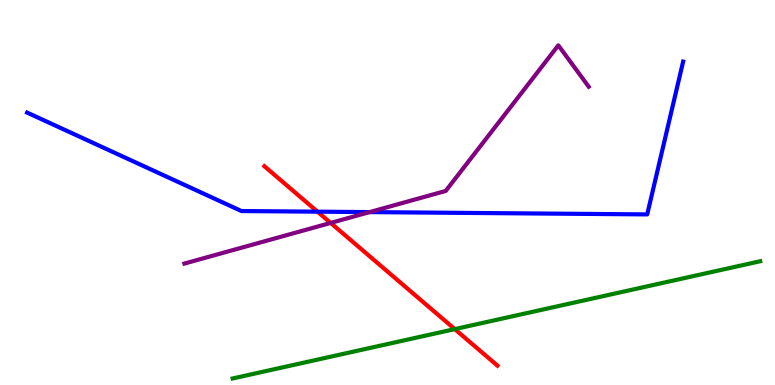[{'lines': ['blue', 'red'], 'intersections': [{'x': 4.1, 'y': 4.5}]}, {'lines': ['green', 'red'], 'intersections': [{'x': 5.87, 'y': 1.45}]}, {'lines': ['purple', 'red'], 'intersections': [{'x': 4.27, 'y': 4.21}]}, {'lines': ['blue', 'green'], 'intersections': []}, {'lines': ['blue', 'purple'], 'intersections': [{'x': 4.77, 'y': 4.49}]}, {'lines': ['green', 'purple'], 'intersections': []}]